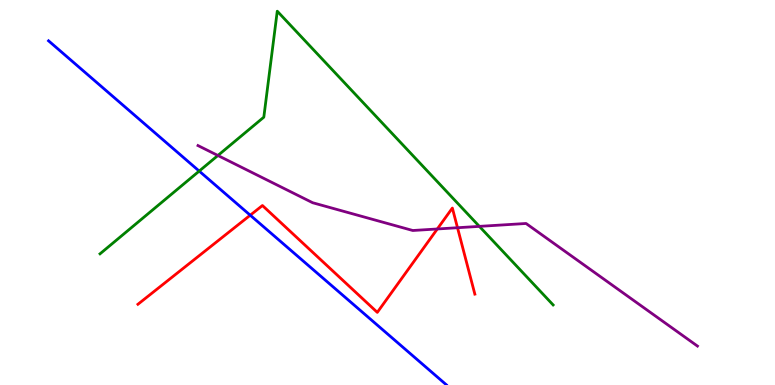[{'lines': ['blue', 'red'], 'intersections': [{'x': 3.23, 'y': 4.41}]}, {'lines': ['green', 'red'], 'intersections': []}, {'lines': ['purple', 'red'], 'intersections': [{'x': 5.64, 'y': 4.05}, {'x': 5.9, 'y': 4.09}]}, {'lines': ['blue', 'green'], 'intersections': [{'x': 2.57, 'y': 5.56}]}, {'lines': ['blue', 'purple'], 'intersections': []}, {'lines': ['green', 'purple'], 'intersections': [{'x': 2.81, 'y': 5.96}, {'x': 6.19, 'y': 4.12}]}]